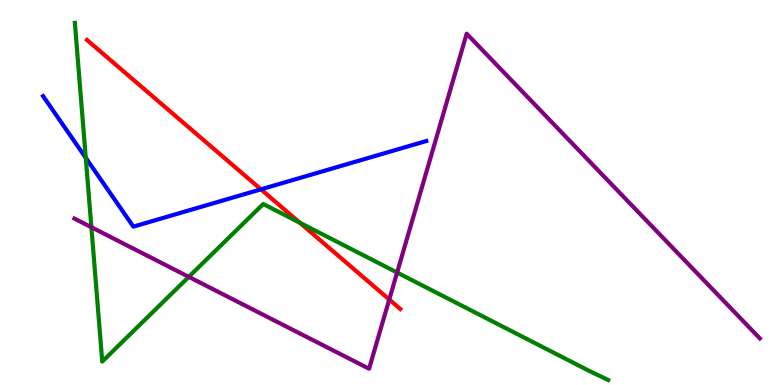[{'lines': ['blue', 'red'], 'intersections': [{'x': 3.37, 'y': 5.08}]}, {'lines': ['green', 'red'], 'intersections': [{'x': 3.87, 'y': 4.21}]}, {'lines': ['purple', 'red'], 'intersections': [{'x': 5.02, 'y': 2.22}]}, {'lines': ['blue', 'green'], 'intersections': [{'x': 1.11, 'y': 5.9}]}, {'lines': ['blue', 'purple'], 'intersections': []}, {'lines': ['green', 'purple'], 'intersections': [{'x': 1.18, 'y': 4.1}, {'x': 2.44, 'y': 2.81}, {'x': 5.12, 'y': 2.92}]}]